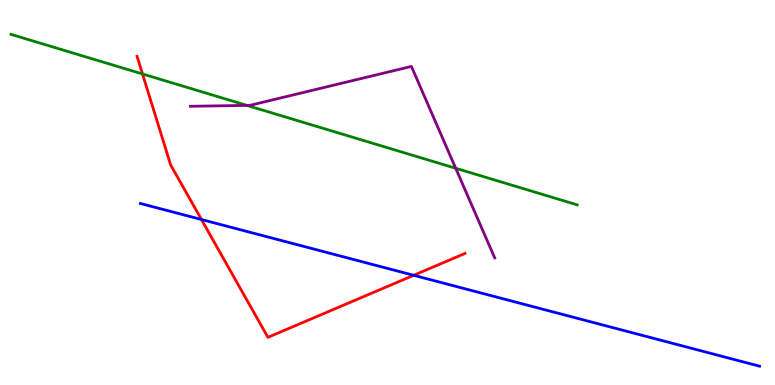[{'lines': ['blue', 'red'], 'intersections': [{'x': 2.6, 'y': 4.3}, {'x': 5.34, 'y': 2.85}]}, {'lines': ['green', 'red'], 'intersections': [{'x': 1.84, 'y': 8.08}]}, {'lines': ['purple', 'red'], 'intersections': []}, {'lines': ['blue', 'green'], 'intersections': []}, {'lines': ['blue', 'purple'], 'intersections': []}, {'lines': ['green', 'purple'], 'intersections': [{'x': 3.19, 'y': 7.26}, {'x': 5.88, 'y': 5.63}]}]